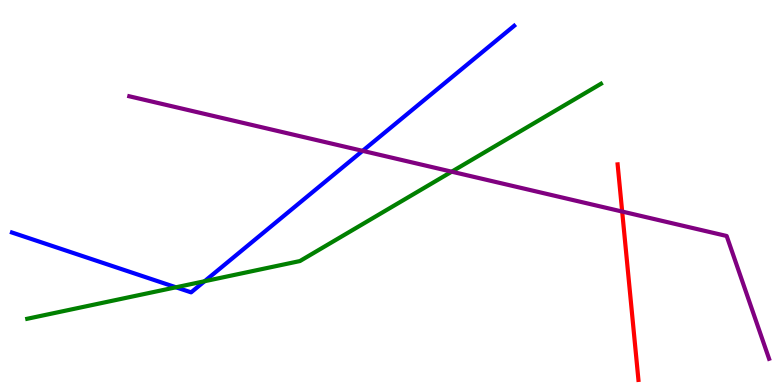[{'lines': ['blue', 'red'], 'intersections': []}, {'lines': ['green', 'red'], 'intersections': []}, {'lines': ['purple', 'red'], 'intersections': [{'x': 8.03, 'y': 4.51}]}, {'lines': ['blue', 'green'], 'intersections': [{'x': 2.27, 'y': 2.54}, {'x': 2.64, 'y': 2.7}]}, {'lines': ['blue', 'purple'], 'intersections': [{'x': 4.68, 'y': 6.08}]}, {'lines': ['green', 'purple'], 'intersections': [{'x': 5.83, 'y': 5.54}]}]